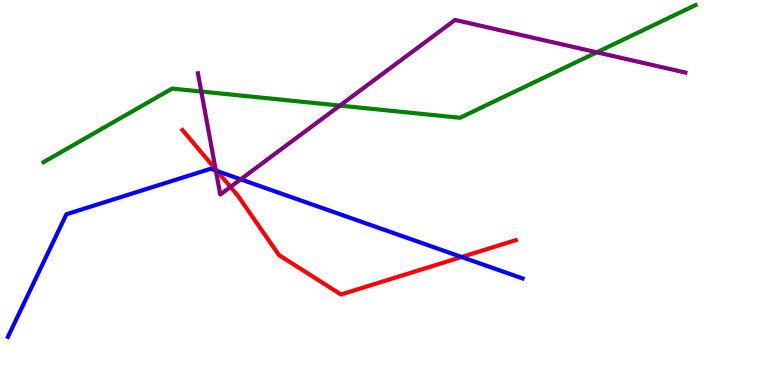[{'lines': ['blue', 'red'], 'intersections': [{'x': 2.8, 'y': 5.56}, {'x': 5.96, 'y': 3.32}]}, {'lines': ['green', 'red'], 'intersections': []}, {'lines': ['purple', 'red'], 'intersections': [{'x': 2.78, 'y': 5.6}, {'x': 2.97, 'y': 5.14}]}, {'lines': ['blue', 'green'], 'intersections': []}, {'lines': ['blue', 'purple'], 'intersections': [{'x': 2.79, 'y': 5.57}, {'x': 3.11, 'y': 5.34}]}, {'lines': ['green', 'purple'], 'intersections': [{'x': 2.6, 'y': 7.62}, {'x': 4.39, 'y': 7.26}, {'x': 7.7, 'y': 8.64}]}]